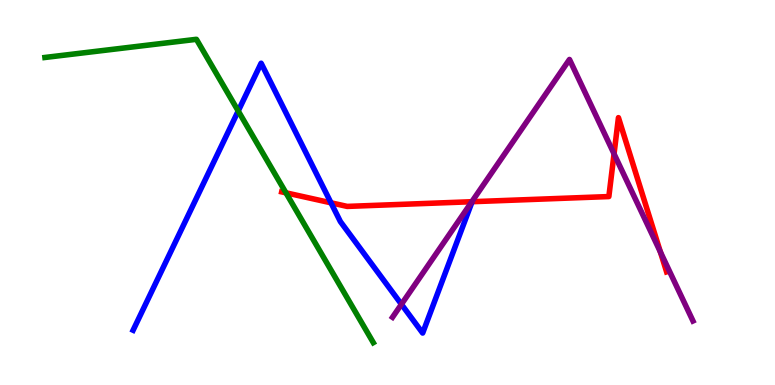[{'lines': ['blue', 'red'], 'intersections': [{'x': 4.27, 'y': 4.73}]}, {'lines': ['green', 'red'], 'intersections': [{'x': 3.69, 'y': 4.99}]}, {'lines': ['purple', 'red'], 'intersections': [{'x': 6.09, 'y': 4.76}, {'x': 7.92, 'y': 6.0}, {'x': 8.52, 'y': 3.46}]}, {'lines': ['blue', 'green'], 'intersections': [{'x': 3.07, 'y': 7.12}]}, {'lines': ['blue', 'purple'], 'intersections': [{'x': 5.18, 'y': 2.1}]}, {'lines': ['green', 'purple'], 'intersections': []}]